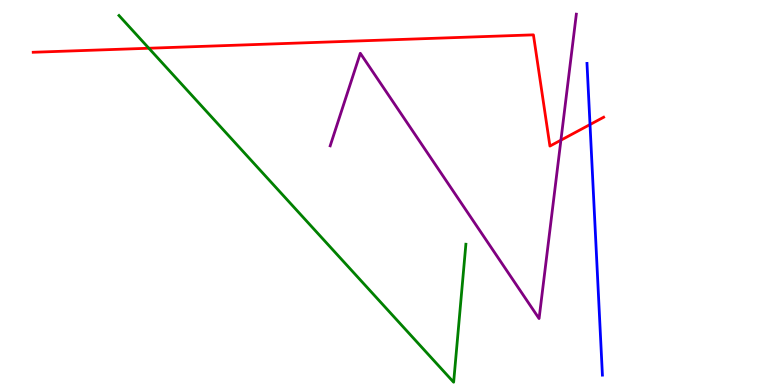[{'lines': ['blue', 'red'], 'intersections': [{'x': 7.61, 'y': 6.77}]}, {'lines': ['green', 'red'], 'intersections': [{'x': 1.92, 'y': 8.75}]}, {'lines': ['purple', 'red'], 'intersections': [{'x': 7.24, 'y': 6.36}]}, {'lines': ['blue', 'green'], 'intersections': []}, {'lines': ['blue', 'purple'], 'intersections': []}, {'lines': ['green', 'purple'], 'intersections': []}]